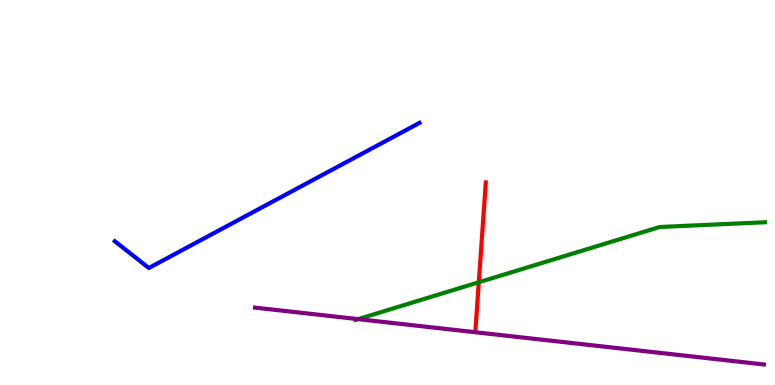[{'lines': ['blue', 'red'], 'intersections': []}, {'lines': ['green', 'red'], 'intersections': [{'x': 6.18, 'y': 2.67}]}, {'lines': ['purple', 'red'], 'intersections': []}, {'lines': ['blue', 'green'], 'intersections': []}, {'lines': ['blue', 'purple'], 'intersections': []}, {'lines': ['green', 'purple'], 'intersections': [{'x': 4.62, 'y': 1.71}]}]